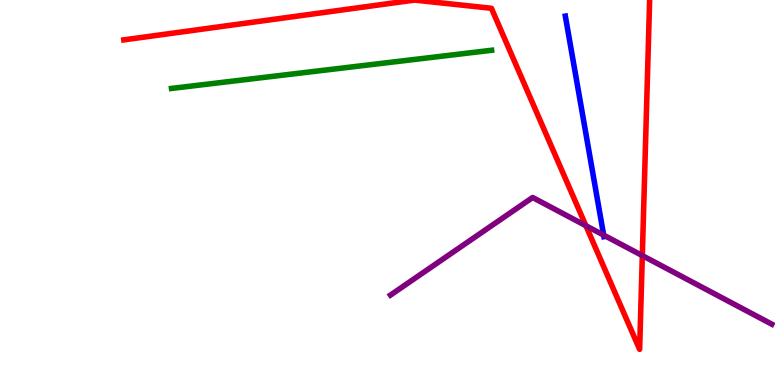[{'lines': ['blue', 'red'], 'intersections': []}, {'lines': ['green', 'red'], 'intersections': []}, {'lines': ['purple', 'red'], 'intersections': [{'x': 7.56, 'y': 4.14}, {'x': 8.29, 'y': 3.36}]}, {'lines': ['blue', 'green'], 'intersections': []}, {'lines': ['blue', 'purple'], 'intersections': [{'x': 7.79, 'y': 3.89}]}, {'lines': ['green', 'purple'], 'intersections': []}]